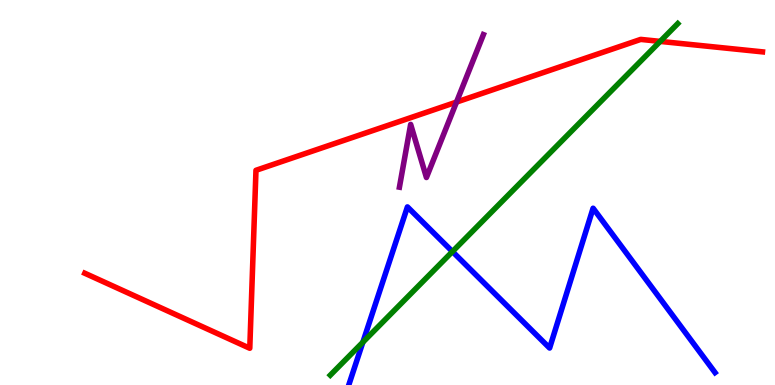[{'lines': ['blue', 'red'], 'intersections': []}, {'lines': ['green', 'red'], 'intersections': [{'x': 8.52, 'y': 8.92}]}, {'lines': ['purple', 'red'], 'intersections': [{'x': 5.89, 'y': 7.35}]}, {'lines': ['blue', 'green'], 'intersections': [{'x': 4.68, 'y': 1.11}, {'x': 5.84, 'y': 3.47}]}, {'lines': ['blue', 'purple'], 'intersections': []}, {'lines': ['green', 'purple'], 'intersections': []}]